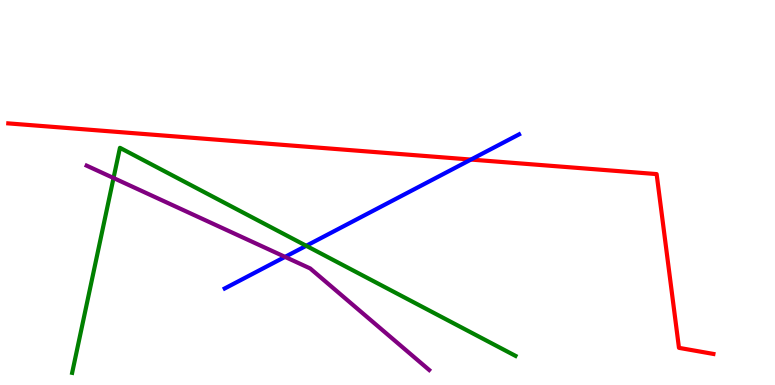[{'lines': ['blue', 'red'], 'intersections': [{'x': 6.08, 'y': 5.86}]}, {'lines': ['green', 'red'], 'intersections': []}, {'lines': ['purple', 'red'], 'intersections': []}, {'lines': ['blue', 'green'], 'intersections': [{'x': 3.95, 'y': 3.62}]}, {'lines': ['blue', 'purple'], 'intersections': [{'x': 3.68, 'y': 3.33}]}, {'lines': ['green', 'purple'], 'intersections': [{'x': 1.46, 'y': 5.38}]}]